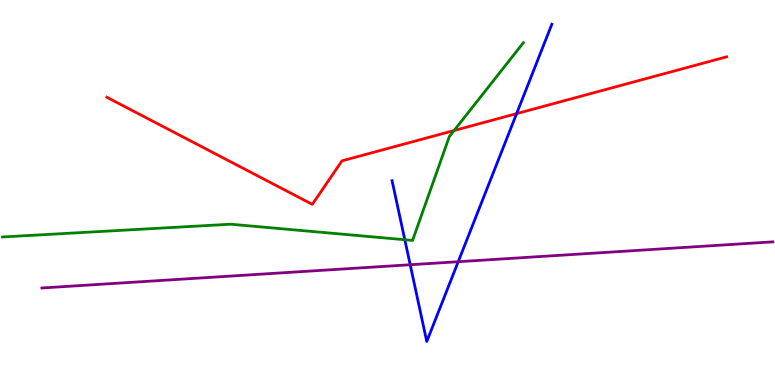[{'lines': ['blue', 'red'], 'intersections': [{'x': 6.67, 'y': 7.05}]}, {'lines': ['green', 'red'], 'intersections': [{'x': 5.86, 'y': 6.61}]}, {'lines': ['purple', 'red'], 'intersections': []}, {'lines': ['blue', 'green'], 'intersections': [{'x': 5.22, 'y': 3.77}]}, {'lines': ['blue', 'purple'], 'intersections': [{'x': 5.29, 'y': 3.12}, {'x': 5.91, 'y': 3.2}]}, {'lines': ['green', 'purple'], 'intersections': []}]